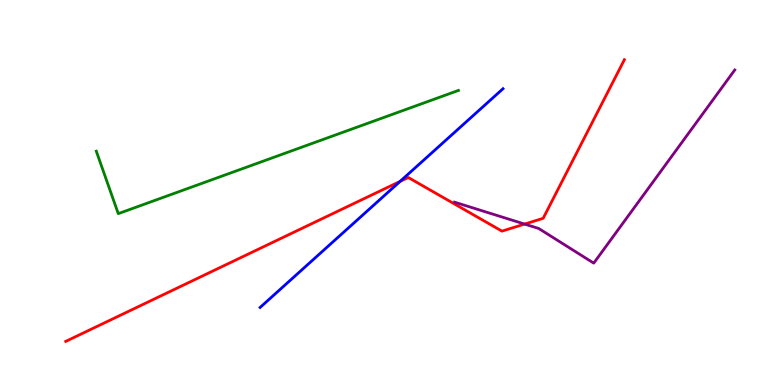[{'lines': ['blue', 'red'], 'intersections': [{'x': 5.16, 'y': 5.29}]}, {'lines': ['green', 'red'], 'intersections': []}, {'lines': ['purple', 'red'], 'intersections': [{'x': 6.77, 'y': 4.18}]}, {'lines': ['blue', 'green'], 'intersections': []}, {'lines': ['blue', 'purple'], 'intersections': []}, {'lines': ['green', 'purple'], 'intersections': []}]